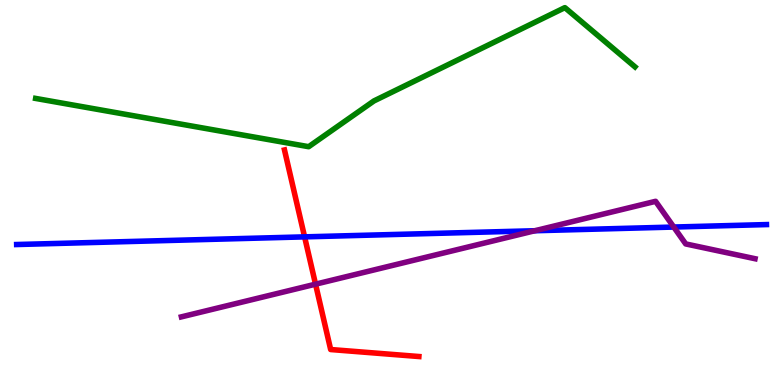[{'lines': ['blue', 'red'], 'intersections': [{'x': 3.93, 'y': 3.85}]}, {'lines': ['green', 'red'], 'intersections': []}, {'lines': ['purple', 'red'], 'intersections': [{'x': 4.07, 'y': 2.62}]}, {'lines': ['blue', 'green'], 'intersections': []}, {'lines': ['blue', 'purple'], 'intersections': [{'x': 6.9, 'y': 4.01}, {'x': 8.69, 'y': 4.1}]}, {'lines': ['green', 'purple'], 'intersections': []}]